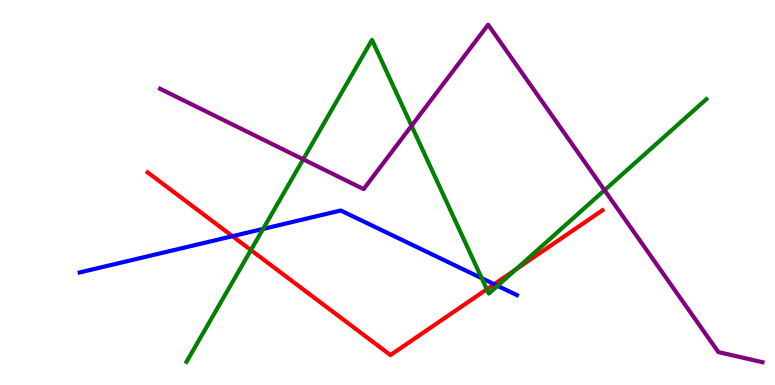[{'lines': ['blue', 'red'], 'intersections': [{'x': 3.0, 'y': 3.87}, {'x': 6.38, 'y': 2.62}]}, {'lines': ['green', 'red'], 'intersections': [{'x': 3.24, 'y': 3.5}, {'x': 6.28, 'y': 2.49}, {'x': 6.66, 'y': 3.0}]}, {'lines': ['purple', 'red'], 'intersections': []}, {'lines': ['blue', 'green'], 'intersections': [{'x': 3.39, 'y': 4.05}, {'x': 6.22, 'y': 2.77}, {'x': 6.42, 'y': 2.58}]}, {'lines': ['blue', 'purple'], 'intersections': []}, {'lines': ['green', 'purple'], 'intersections': [{'x': 3.91, 'y': 5.86}, {'x': 5.31, 'y': 6.73}, {'x': 7.8, 'y': 5.06}]}]